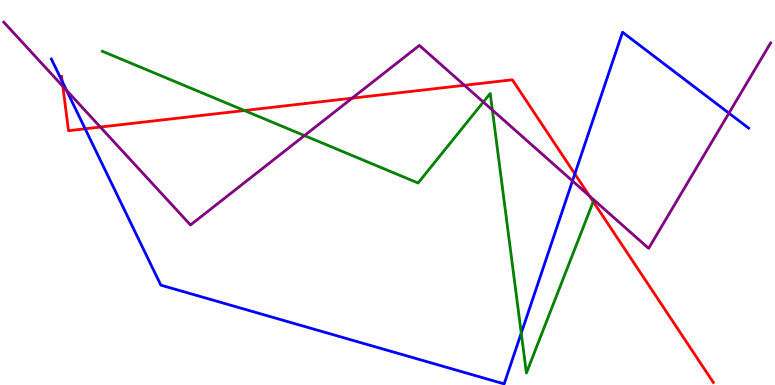[{'lines': ['blue', 'red'], 'intersections': [{'x': 0.803, 'y': 7.88}, {'x': 1.1, 'y': 6.65}, {'x': 7.42, 'y': 5.48}]}, {'lines': ['green', 'red'], 'intersections': [{'x': 3.15, 'y': 7.13}, {'x': 7.65, 'y': 4.76}]}, {'lines': ['purple', 'red'], 'intersections': [{'x': 0.811, 'y': 7.76}, {'x': 1.29, 'y': 6.7}, {'x': 4.54, 'y': 7.45}, {'x': 5.99, 'y': 7.78}, {'x': 7.61, 'y': 4.91}]}, {'lines': ['blue', 'green'], 'intersections': [{'x': 6.73, 'y': 1.35}]}, {'lines': ['blue', 'purple'], 'intersections': [{'x': 0.859, 'y': 7.65}, {'x': 7.39, 'y': 5.3}, {'x': 9.41, 'y': 7.06}]}, {'lines': ['green', 'purple'], 'intersections': [{'x': 3.93, 'y': 6.48}, {'x': 6.24, 'y': 7.35}, {'x': 6.35, 'y': 7.14}]}]